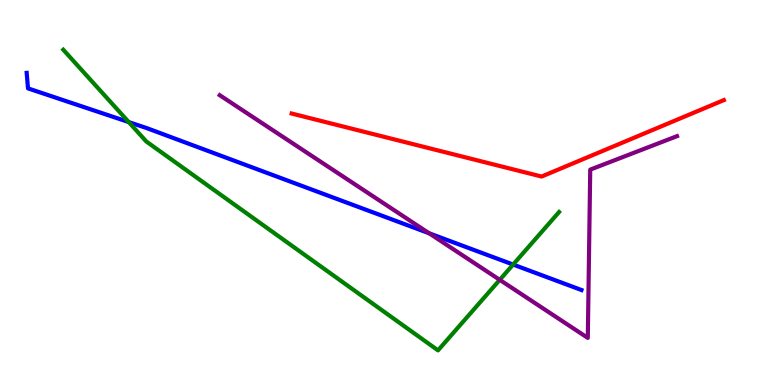[{'lines': ['blue', 'red'], 'intersections': []}, {'lines': ['green', 'red'], 'intersections': []}, {'lines': ['purple', 'red'], 'intersections': []}, {'lines': ['blue', 'green'], 'intersections': [{'x': 1.66, 'y': 6.83}, {'x': 6.62, 'y': 3.13}]}, {'lines': ['blue', 'purple'], 'intersections': [{'x': 5.54, 'y': 3.94}]}, {'lines': ['green', 'purple'], 'intersections': [{'x': 6.45, 'y': 2.73}]}]